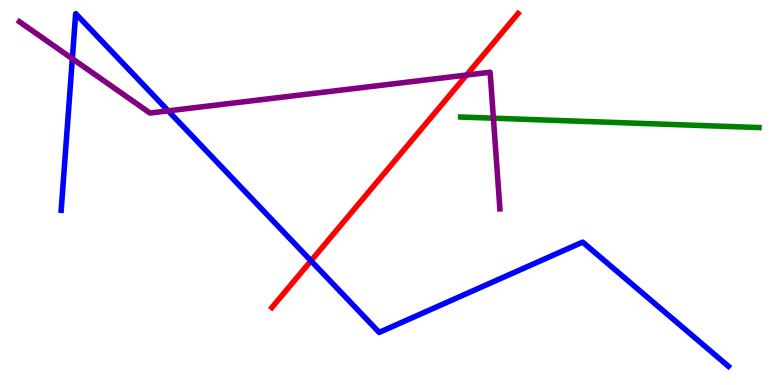[{'lines': ['blue', 'red'], 'intersections': [{'x': 4.01, 'y': 3.23}]}, {'lines': ['green', 'red'], 'intersections': []}, {'lines': ['purple', 'red'], 'intersections': [{'x': 6.02, 'y': 8.05}]}, {'lines': ['blue', 'green'], 'intersections': []}, {'lines': ['blue', 'purple'], 'intersections': [{'x': 0.933, 'y': 8.47}, {'x': 2.17, 'y': 7.12}]}, {'lines': ['green', 'purple'], 'intersections': [{'x': 6.37, 'y': 6.93}]}]